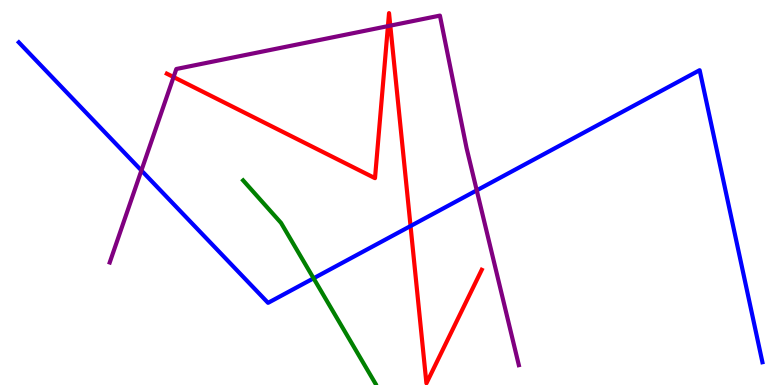[{'lines': ['blue', 'red'], 'intersections': [{'x': 5.3, 'y': 4.13}]}, {'lines': ['green', 'red'], 'intersections': []}, {'lines': ['purple', 'red'], 'intersections': [{'x': 2.24, 'y': 8.0}, {'x': 5.01, 'y': 9.32}, {'x': 5.04, 'y': 9.33}]}, {'lines': ['blue', 'green'], 'intersections': [{'x': 4.05, 'y': 2.77}]}, {'lines': ['blue', 'purple'], 'intersections': [{'x': 1.82, 'y': 5.57}, {'x': 6.15, 'y': 5.06}]}, {'lines': ['green', 'purple'], 'intersections': []}]